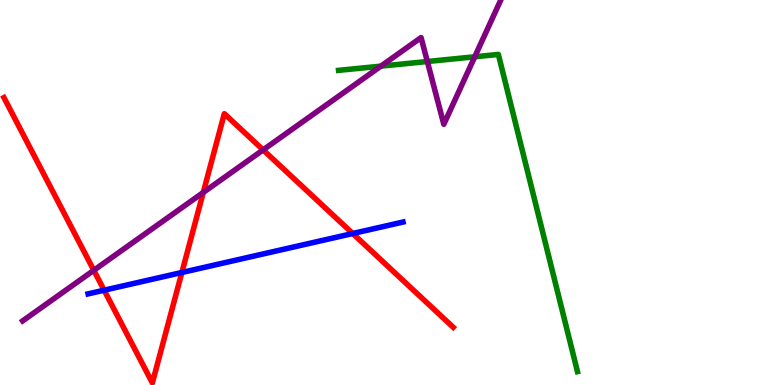[{'lines': ['blue', 'red'], 'intersections': [{'x': 1.34, 'y': 2.46}, {'x': 2.35, 'y': 2.92}, {'x': 4.55, 'y': 3.93}]}, {'lines': ['green', 'red'], 'intersections': []}, {'lines': ['purple', 'red'], 'intersections': [{'x': 1.21, 'y': 2.98}, {'x': 2.62, 'y': 5.0}, {'x': 3.4, 'y': 6.11}]}, {'lines': ['blue', 'green'], 'intersections': []}, {'lines': ['blue', 'purple'], 'intersections': []}, {'lines': ['green', 'purple'], 'intersections': [{'x': 4.91, 'y': 8.28}, {'x': 5.51, 'y': 8.4}, {'x': 6.13, 'y': 8.53}]}]